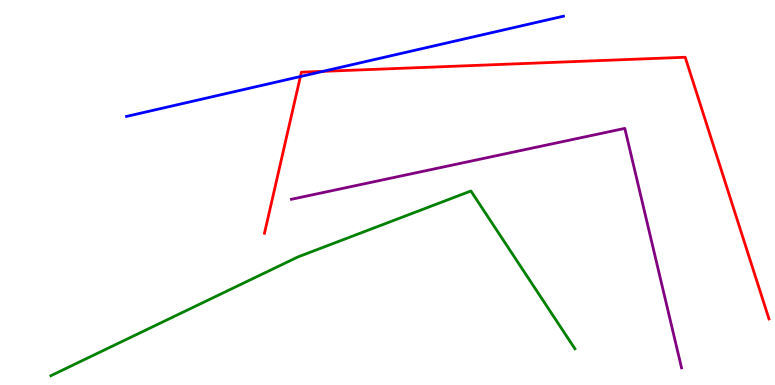[{'lines': ['blue', 'red'], 'intersections': [{'x': 3.88, 'y': 8.01}, {'x': 4.17, 'y': 8.15}]}, {'lines': ['green', 'red'], 'intersections': []}, {'lines': ['purple', 'red'], 'intersections': []}, {'lines': ['blue', 'green'], 'intersections': []}, {'lines': ['blue', 'purple'], 'intersections': []}, {'lines': ['green', 'purple'], 'intersections': []}]